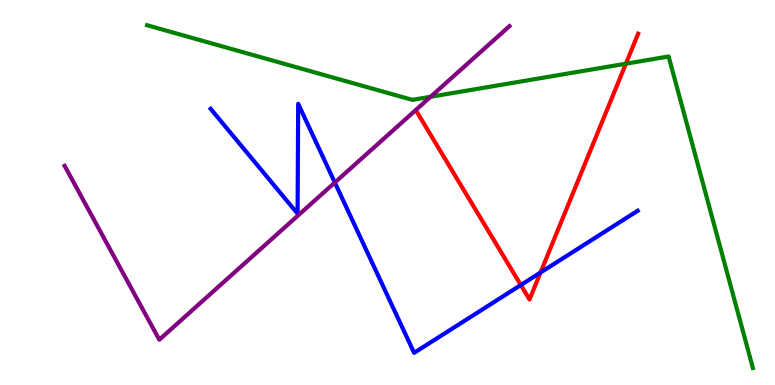[{'lines': ['blue', 'red'], 'intersections': [{'x': 6.72, 'y': 2.6}, {'x': 6.97, 'y': 2.92}]}, {'lines': ['green', 'red'], 'intersections': [{'x': 8.08, 'y': 8.35}]}, {'lines': ['purple', 'red'], 'intersections': []}, {'lines': ['blue', 'green'], 'intersections': []}, {'lines': ['blue', 'purple'], 'intersections': [{'x': 4.32, 'y': 5.26}]}, {'lines': ['green', 'purple'], 'intersections': [{'x': 5.56, 'y': 7.49}]}]